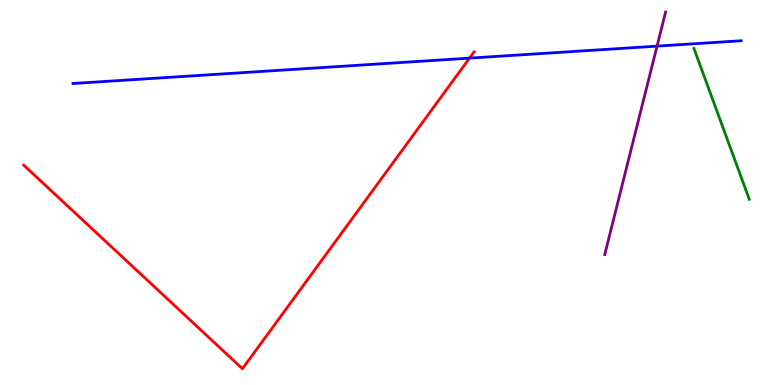[{'lines': ['blue', 'red'], 'intersections': [{'x': 6.06, 'y': 8.49}]}, {'lines': ['green', 'red'], 'intersections': []}, {'lines': ['purple', 'red'], 'intersections': []}, {'lines': ['blue', 'green'], 'intersections': []}, {'lines': ['blue', 'purple'], 'intersections': [{'x': 8.48, 'y': 8.8}]}, {'lines': ['green', 'purple'], 'intersections': []}]